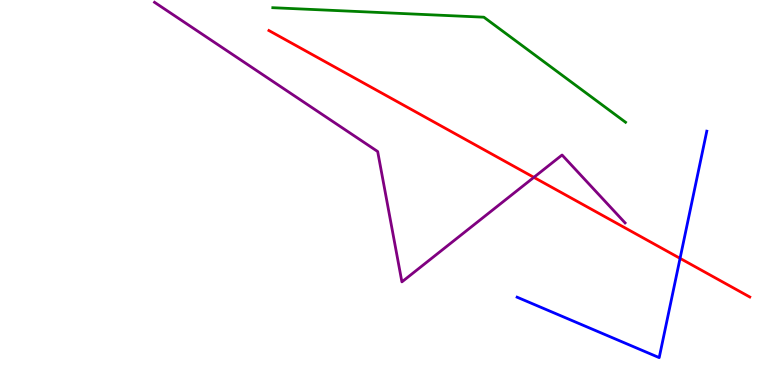[{'lines': ['blue', 'red'], 'intersections': [{'x': 8.78, 'y': 3.29}]}, {'lines': ['green', 'red'], 'intersections': []}, {'lines': ['purple', 'red'], 'intersections': [{'x': 6.89, 'y': 5.39}]}, {'lines': ['blue', 'green'], 'intersections': []}, {'lines': ['blue', 'purple'], 'intersections': []}, {'lines': ['green', 'purple'], 'intersections': []}]